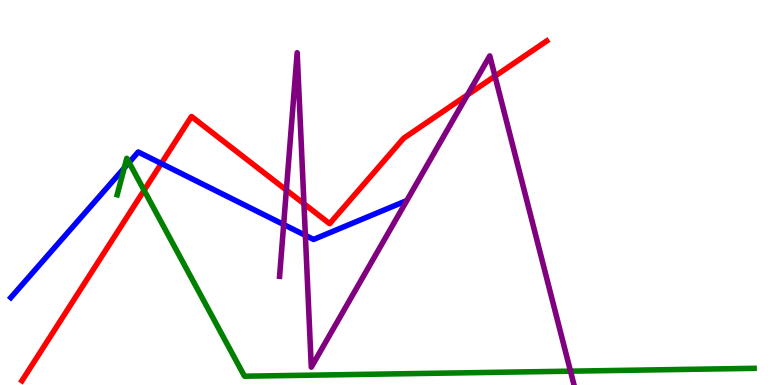[{'lines': ['blue', 'red'], 'intersections': [{'x': 2.08, 'y': 5.75}]}, {'lines': ['green', 'red'], 'intersections': [{'x': 1.86, 'y': 5.06}]}, {'lines': ['purple', 'red'], 'intersections': [{'x': 3.7, 'y': 5.06}, {'x': 3.92, 'y': 4.71}, {'x': 6.03, 'y': 7.54}, {'x': 6.39, 'y': 8.02}]}, {'lines': ['blue', 'green'], 'intersections': [{'x': 1.6, 'y': 5.64}, {'x': 1.67, 'y': 5.78}]}, {'lines': ['blue', 'purple'], 'intersections': [{'x': 3.66, 'y': 4.17}, {'x': 3.94, 'y': 3.89}]}, {'lines': ['green', 'purple'], 'intersections': [{'x': 7.36, 'y': 0.359}]}]